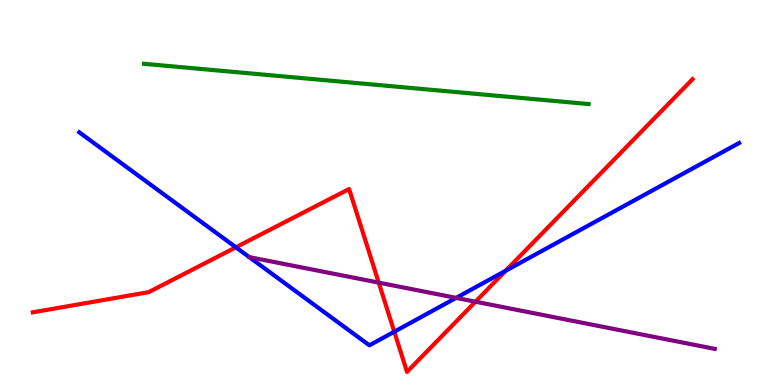[{'lines': ['blue', 'red'], 'intersections': [{'x': 3.04, 'y': 3.58}, {'x': 5.09, 'y': 1.38}, {'x': 6.52, 'y': 2.97}]}, {'lines': ['green', 'red'], 'intersections': []}, {'lines': ['purple', 'red'], 'intersections': [{'x': 4.89, 'y': 2.66}, {'x': 6.14, 'y': 2.16}]}, {'lines': ['blue', 'green'], 'intersections': []}, {'lines': ['blue', 'purple'], 'intersections': [{'x': 5.89, 'y': 2.26}]}, {'lines': ['green', 'purple'], 'intersections': []}]